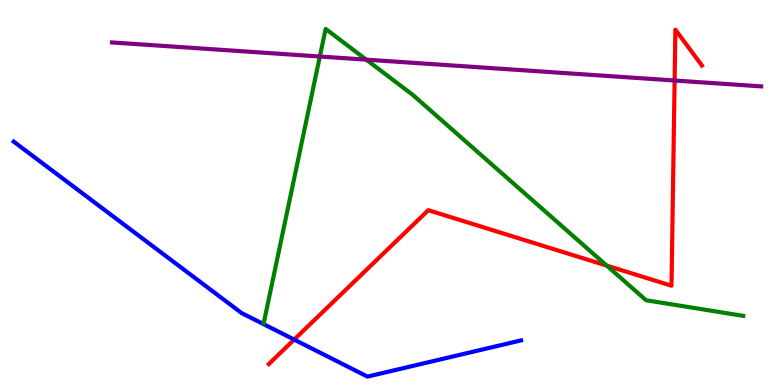[{'lines': ['blue', 'red'], 'intersections': [{'x': 3.8, 'y': 1.18}]}, {'lines': ['green', 'red'], 'intersections': [{'x': 7.83, 'y': 3.1}]}, {'lines': ['purple', 'red'], 'intersections': [{'x': 8.7, 'y': 7.91}]}, {'lines': ['blue', 'green'], 'intersections': []}, {'lines': ['blue', 'purple'], 'intersections': []}, {'lines': ['green', 'purple'], 'intersections': [{'x': 4.13, 'y': 8.53}, {'x': 4.73, 'y': 8.45}]}]